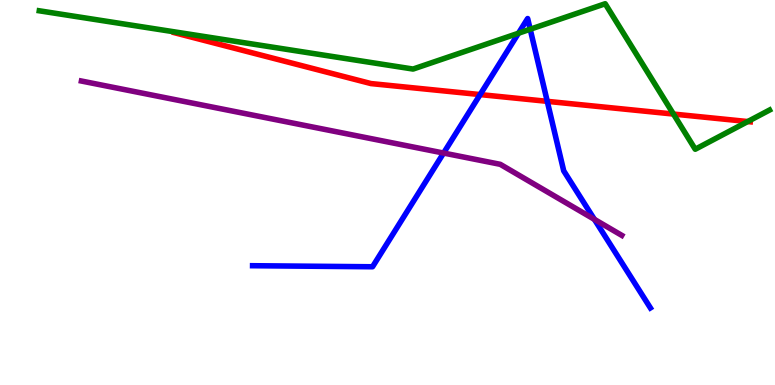[{'lines': ['blue', 'red'], 'intersections': [{'x': 6.2, 'y': 7.54}, {'x': 7.06, 'y': 7.37}]}, {'lines': ['green', 'red'], 'intersections': [{'x': 8.69, 'y': 7.04}, {'x': 9.65, 'y': 6.84}]}, {'lines': ['purple', 'red'], 'intersections': []}, {'lines': ['blue', 'green'], 'intersections': [{'x': 6.69, 'y': 9.14}, {'x': 6.84, 'y': 9.24}]}, {'lines': ['blue', 'purple'], 'intersections': [{'x': 5.72, 'y': 6.02}, {'x': 7.67, 'y': 4.3}]}, {'lines': ['green', 'purple'], 'intersections': []}]